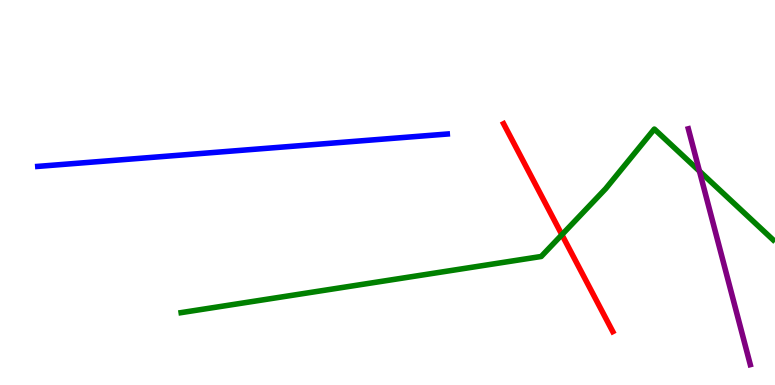[{'lines': ['blue', 'red'], 'intersections': []}, {'lines': ['green', 'red'], 'intersections': [{'x': 7.25, 'y': 3.9}]}, {'lines': ['purple', 'red'], 'intersections': []}, {'lines': ['blue', 'green'], 'intersections': []}, {'lines': ['blue', 'purple'], 'intersections': []}, {'lines': ['green', 'purple'], 'intersections': [{'x': 9.03, 'y': 5.55}]}]